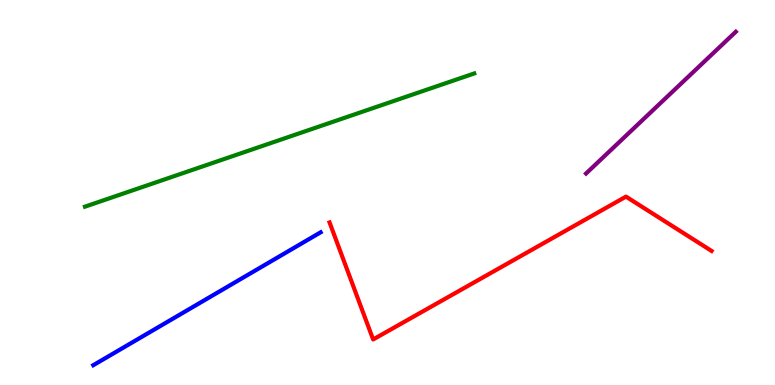[{'lines': ['blue', 'red'], 'intersections': []}, {'lines': ['green', 'red'], 'intersections': []}, {'lines': ['purple', 'red'], 'intersections': []}, {'lines': ['blue', 'green'], 'intersections': []}, {'lines': ['blue', 'purple'], 'intersections': []}, {'lines': ['green', 'purple'], 'intersections': []}]